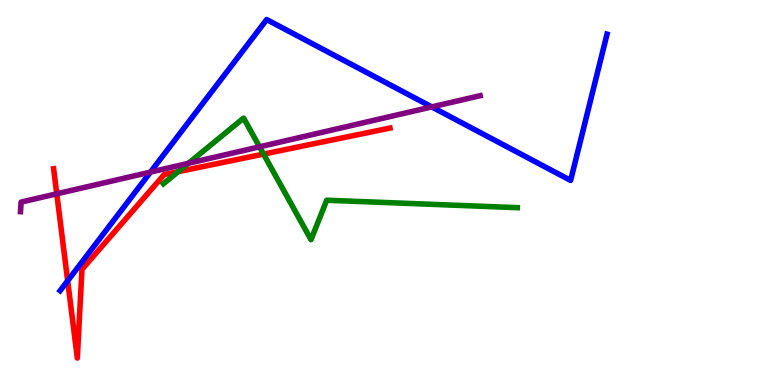[{'lines': ['blue', 'red'], 'intersections': [{'x': 0.873, 'y': 2.71}]}, {'lines': ['green', 'red'], 'intersections': [{'x': 2.3, 'y': 5.54}, {'x': 3.4, 'y': 6.0}]}, {'lines': ['purple', 'red'], 'intersections': [{'x': 0.733, 'y': 4.97}]}, {'lines': ['blue', 'green'], 'intersections': []}, {'lines': ['blue', 'purple'], 'intersections': [{'x': 1.94, 'y': 5.53}, {'x': 5.57, 'y': 7.22}]}, {'lines': ['green', 'purple'], 'intersections': [{'x': 2.43, 'y': 5.76}, {'x': 3.35, 'y': 6.19}]}]